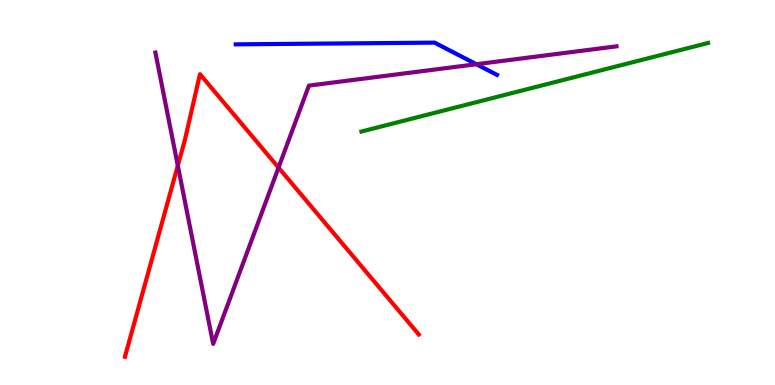[{'lines': ['blue', 'red'], 'intersections': []}, {'lines': ['green', 'red'], 'intersections': []}, {'lines': ['purple', 'red'], 'intersections': [{'x': 2.29, 'y': 5.7}, {'x': 3.59, 'y': 5.65}]}, {'lines': ['blue', 'green'], 'intersections': []}, {'lines': ['blue', 'purple'], 'intersections': [{'x': 6.15, 'y': 8.33}]}, {'lines': ['green', 'purple'], 'intersections': []}]